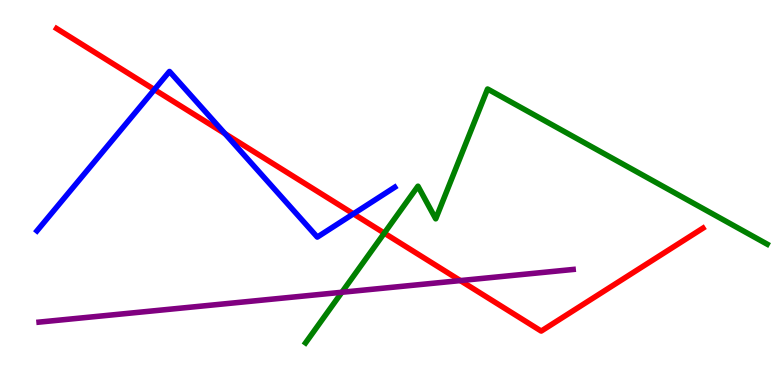[{'lines': ['blue', 'red'], 'intersections': [{'x': 1.99, 'y': 7.67}, {'x': 2.9, 'y': 6.53}, {'x': 4.56, 'y': 4.45}]}, {'lines': ['green', 'red'], 'intersections': [{'x': 4.96, 'y': 3.94}]}, {'lines': ['purple', 'red'], 'intersections': [{'x': 5.94, 'y': 2.71}]}, {'lines': ['blue', 'green'], 'intersections': []}, {'lines': ['blue', 'purple'], 'intersections': []}, {'lines': ['green', 'purple'], 'intersections': [{'x': 4.41, 'y': 2.41}]}]